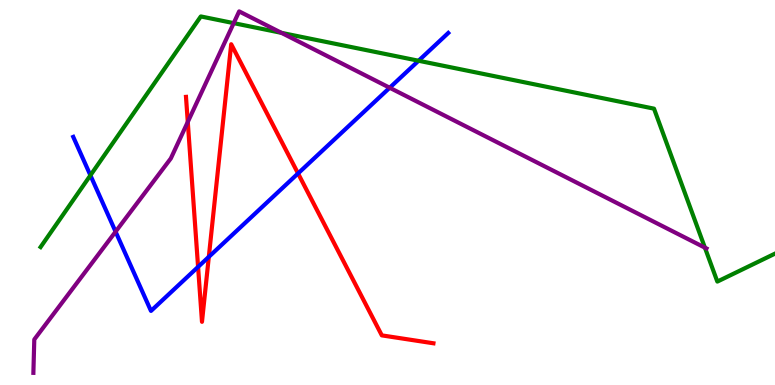[{'lines': ['blue', 'red'], 'intersections': [{'x': 2.56, 'y': 3.07}, {'x': 2.69, 'y': 3.33}, {'x': 3.85, 'y': 5.5}]}, {'lines': ['green', 'red'], 'intersections': []}, {'lines': ['purple', 'red'], 'intersections': [{'x': 2.42, 'y': 6.83}]}, {'lines': ['blue', 'green'], 'intersections': [{'x': 1.17, 'y': 5.45}, {'x': 5.4, 'y': 8.42}]}, {'lines': ['blue', 'purple'], 'intersections': [{'x': 1.49, 'y': 3.98}, {'x': 5.03, 'y': 7.72}]}, {'lines': ['green', 'purple'], 'intersections': [{'x': 3.02, 'y': 9.4}, {'x': 3.63, 'y': 9.15}, {'x': 9.1, 'y': 3.57}]}]